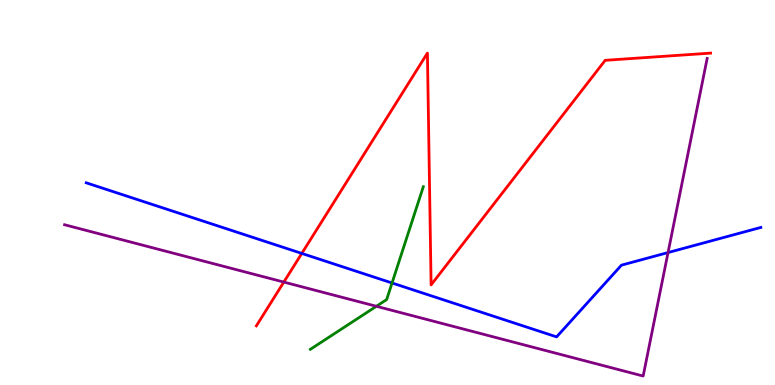[{'lines': ['blue', 'red'], 'intersections': [{'x': 3.89, 'y': 3.42}]}, {'lines': ['green', 'red'], 'intersections': []}, {'lines': ['purple', 'red'], 'intersections': [{'x': 3.66, 'y': 2.67}]}, {'lines': ['blue', 'green'], 'intersections': [{'x': 5.06, 'y': 2.65}]}, {'lines': ['blue', 'purple'], 'intersections': [{'x': 8.62, 'y': 3.44}]}, {'lines': ['green', 'purple'], 'intersections': [{'x': 4.86, 'y': 2.04}]}]